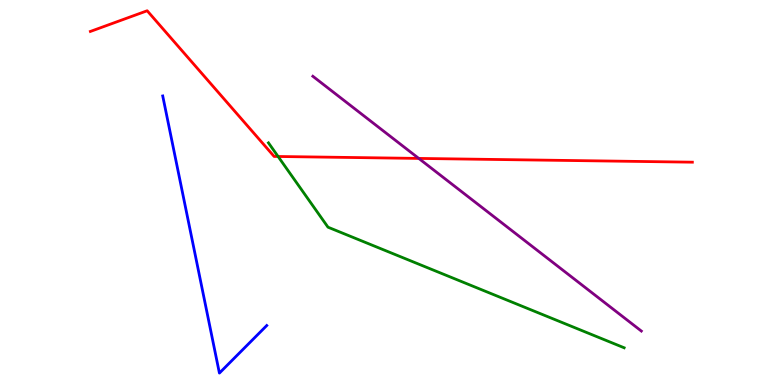[{'lines': ['blue', 'red'], 'intersections': []}, {'lines': ['green', 'red'], 'intersections': [{'x': 3.59, 'y': 5.94}]}, {'lines': ['purple', 'red'], 'intersections': [{'x': 5.4, 'y': 5.89}]}, {'lines': ['blue', 'green'], 'intersections': []}, {'lines': ['blue', 'purple'], 'intersections': []}, {'lines': ['green', 'purple'], 'intersections': []}]